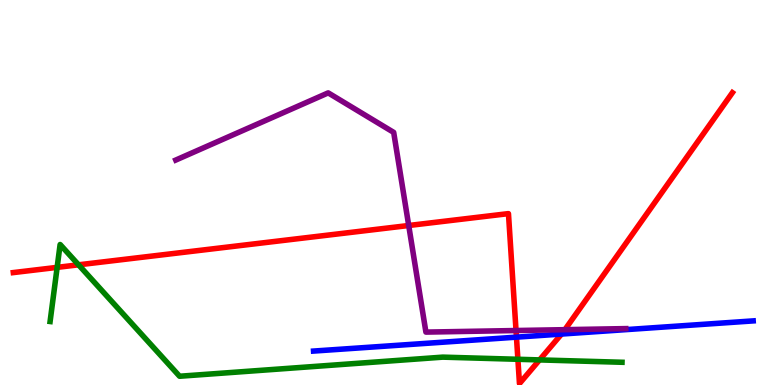[{'lines': ['blue', 'red'], 'intersections': [{'x': 6.66, 'y': 1.24}, {'x': 7.25, 'y': 1.32}]}, {'lines': ['green', 'red'], 'intersections': [{'x': 0.737, 'y': 3.06}, {'x': 1.01, 'y': 3.12}, {'x': 6.68, 'y': 0.668}, {'x': 6.96, 'y': 0.652}]}, {'lines': ['purple', 'red'], 'intersections': [{'x': 5.27, 'y': 4.14}, {'x': 6.66, 'y': 1.41}, {'x': 7.29, 'y': 1.44}]}, {'lines': ['blue', 'green'], 'intersections': []}, {'lines': ['blue', 'purple'], 'intersections': []}, {'lines': ['green', 'purple'], 'intersections': []}]